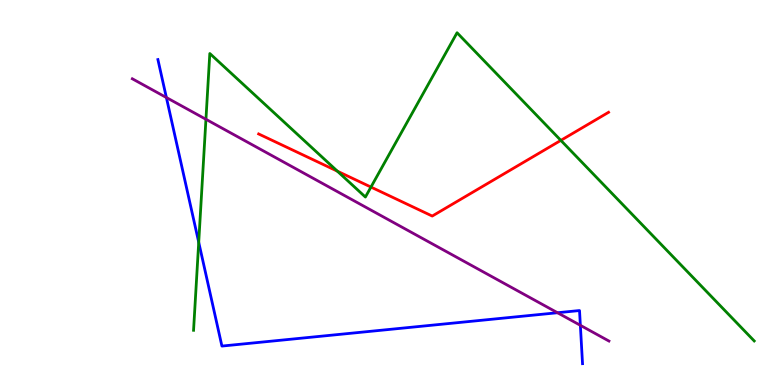[{'lines': ['blue', 'red'], 'intersections': []}, {'lines': ['green', 'red'], 'intersections': [{'x': 4.35, 'y': 5.55}, {'x': 4.79, 'y': 5.14}, {'x': 7.24, 'y': 6.35}]}, {'lines': ['purple', 'red'], 'intersections': []}, {'lines': ['blue', 'green'], 'intersections': [{'x': 2.56, 'y': 3.71}]}, {'lines': ['blue', 'purple'], 'intersections': [{'x': 2.15, 'y': 7.47}, {'x': 7.19, 'y': 1.88}, {'x': 7.49, 'y': 1.55}]}, {'lines': ['green', 'purple'], 'intersections': [{'x': 2.66, 'y': 6.9}]}]